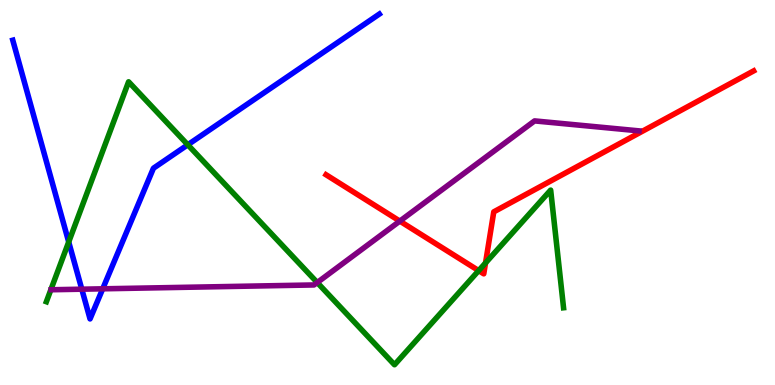[{'lines': ['blue', 'red'], 'intersections': []}, {'lines': ['green', 'red'], 'intersections': [{'x': 6.18, 'y': 2.97}, {'x': 6.26, 'y': 3.17}]}, {'lines': ['purple', 'red'], 'intersections': [{'x': 5.16, 'y': 4.26}]}, {'lines': ['blue', 'green'], 'intersections': [{'x': 0.887, 'y': 3.72}, {'x': 2.42, 'y': 6.24}]}, {'lines': ['blue', 'purple'], 'intersections': [{'x': 1.06, 'y': 2.49}, {'x': 1.33, 'y': 2.5}]}, {'lines': ['green', 'purple'], 'intersections': [{'x': 4.09, 'y': 2.66}]}]